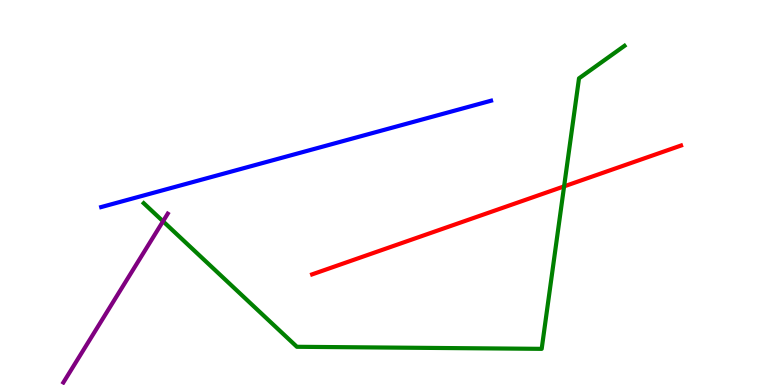[{'lines': ['blue', 'red'], 'intersections': []}, {'lines': ['green', 'red'], 'intersections': [{'x': 7.28, 'y': 5.16}]}, {'lines': ['purple', 'red'], 'intersections': []}, {'lines': ['blue', 'green'], 'intersections': []}, {'lines': ['blue', 'purple'], 'intersections': []}, {'lines': ['green', 'purple'], 'intersections': [{'x': 2.1, 'y': 4.25}]}]